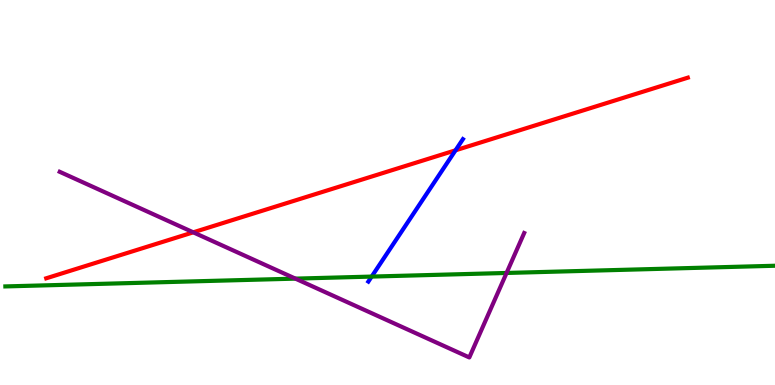[{'lines': ['blue', 'red'], 'intersections': [{'x': 5.88, 'y': 6.1}]}, {'lines': ['green', 'red'], 'intersections': []}, {'lines': ['purple', 'red'], 'intersections': [{'x': 2.49, 'y': 3.97}]}, {'lines': ['blue', 'green'], 'intersections': [{'x': 4.8, 'y': 2.82}]}, {'lines': ['blue', 'purple'], 'intersections': []}, {'lines': ['green', 'purple'], 'intersections': [{'x': 3.81, 'y': 2.76}, {'x': 6.54, 'y': 2.91}]}]